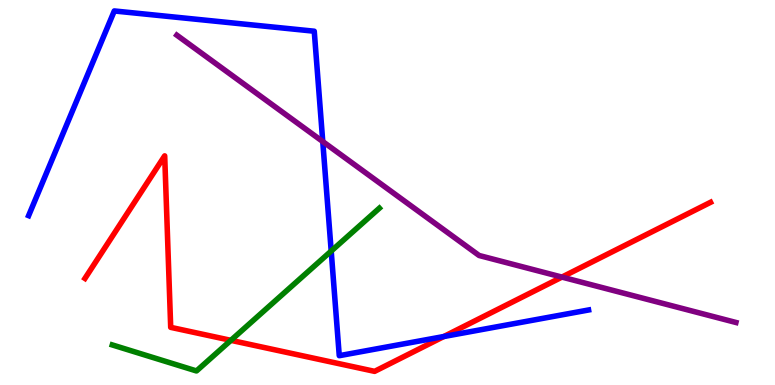[{'lines': ['blue', 'red'], 'intersections': [{'x': 5.73, 'y': 1.26}]}, {'lines': ['green', 'red'], 'intersections': [{'x': 2.98, 'y': 1.16}]}, {'lines': ['purple', 'red'], 'intersections': [{'x': 7.25, 'y': 2.8}]}, {'lines': ['blue', 'green'], 'intersections': [{'x': 4.27, 'y': 3.48}]}, {'lines': ['blue', 'purple'], 'intersections': [{'x': 4.16, 'y': 6.32}]}, {'lines': ['green', 'purple'], 'intersections': []}]